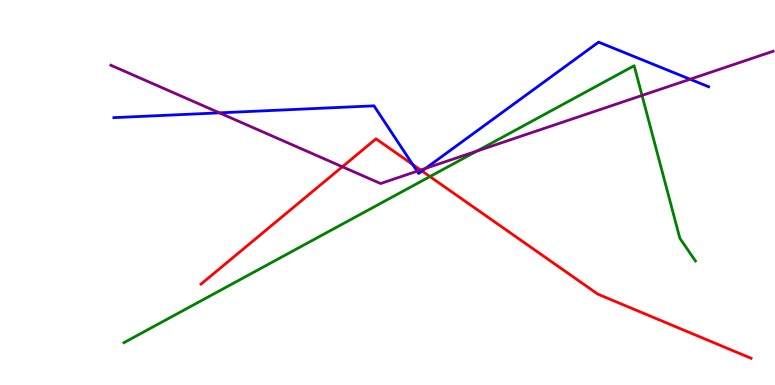[{'lines': ['blue', 'red'], 'intersections': [{'x': 5.33, 'y': 5.73}, {'x': 5.45, 'y': 5.56}]}, {'lines': ['green', 'red'], 'intersections': [{'x': 5.55, 'y': 5.41}]}, {'lines': ['purple', 'red'], 'intersections': [{'x': 4.42, 'y': 5.67}, {'x': 5.43, 'y': 5.58}]}, {'lines': ['blue', 'green'], 'intersections': []}, {'lines': ['blue', 'purple'], 'intersections': [{'x': 2.83, 'y': 7.07}, {'x': 5.38, 'y': 5.55}, {'x': 5.49, 'y': 5.63}, {'x': 8.9, 'y': 7.94}]}, {'lines': ['green', 'purple'], 'intersections': [{'x': 6.15, 'y': 6.08}, {'x': 8.28, 'y': 7.52}]}]